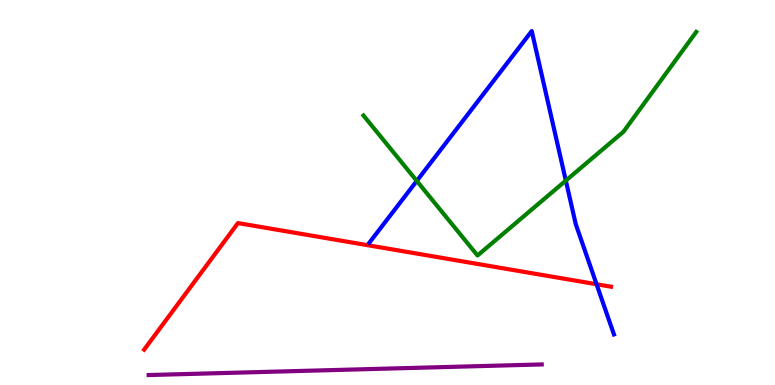[{'lines': ['blue', 'red'], 'intersections': [{'x': 7.7, 'y': 2.62}]}, {'lines': ['green', 'red'], 'intersections': []}, {'lines': ['purple', 'red'], 'intersections': []}, {'lines': ['blue', 'green'], 'intersections': [{'x': 5.38, 'y': 5.3}, {'x': 7.3, 'y': 5.31}]}, {'lines': ['blue', 'purple'], 'intersections': []}, {'lines': ['green', 'purple'], 'intersections': []}]